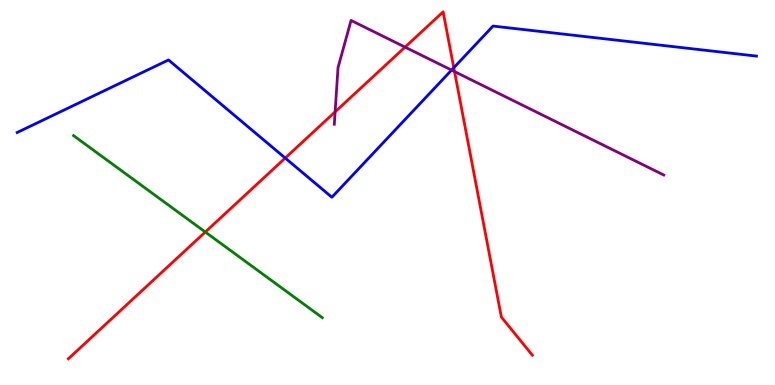[{'lines': ['blue', 'red'], 'intersections': [{'x': 3.68, 'y': 5.9}, {'x': 5.86, 'y': 8.24}]}, {'lines': ['green', 'red'], 'intersections': [{'x': 2.65, 'y': 3.97}]}, {'lines': ['purple', 'red'], 'intersections': [{'x': 4.32, 'y': 7.09}, {'x': 5.23, 'y': 8.78}, {'x': 5.86, 'y': 8.14}]}, {'lines': ['blue', 'green'], 'intersections': []}, {'lines': ['blue', 'purple'], 'intersections': [{'x': 5.83, 'y': 8.18}]}, {'lines': ['green', 'purple'], 'intersections': []}]